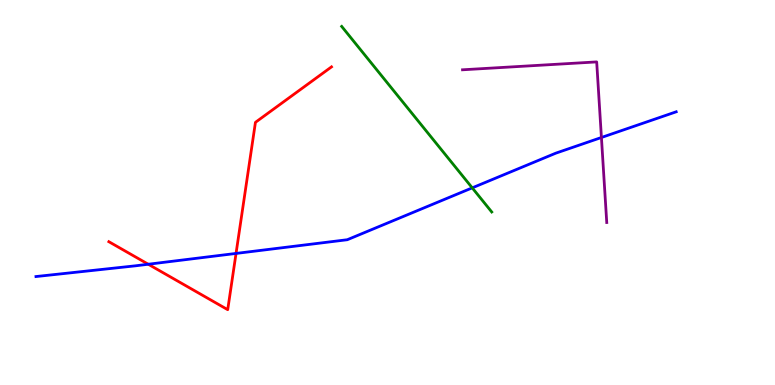[{'lines': ['blue', 'red'], 'intersections': [{'x': 1.91, 'y': 3.14}, {'x': 3.05, 'y': 3.42}]}, {'lines': ['green', 'red'], 'intersections': []}, {'lines': ['purple', 'red'], 'intersections': []}, {'lines': ['blue', 'green'], 'intersections': [{'x': 6.09, 'y': 5.12}]}, {'lines': ['blue', 'purple'], 'intersections': [{'x': 7.76, 'y': 6.43}]}, {'lines': ['green', 'purple'], 'intersections': []}]